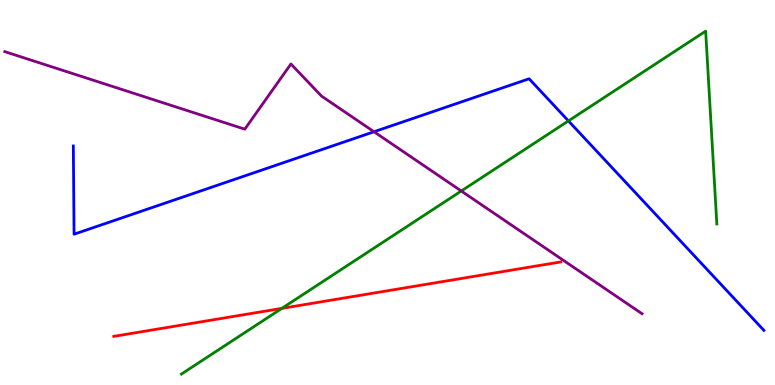[{'lines': ['blue', 'red'], 'intersections': []}, {'lines': ['green', 'red'], 'intersections': [{'x': 3.64, 'y': 1.99}]}, {'lines': ['purple', 'red'], 'intersections': []}, {'lines': ['blue', 'green'], 'intersections': [{'x': 7.33, 'y': 6.86}]}, {'lines': ['blue', 'purple'], 'intersections': [{'x': 4.83, 'y': 6.58}]}, {'lines': ['green', 'purple'], 'intersections': [{'x': 5.95, 'y': 5.04}]}]